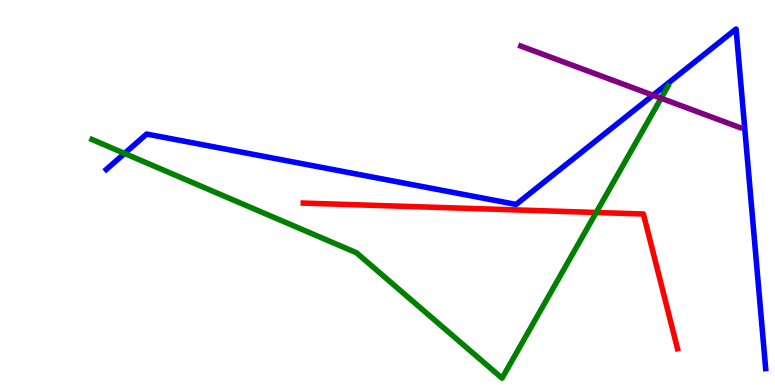[{'lines': ['blue', 'red'], 'intersections': []}, {'lines': ['green', 'red'], 'intersections': [{'x': 7.69, 'y': 4.48}]}, {'lines': ['purple', 'red'], 'intersections': []}, {'lines': ['blue', 'green'], 'intersections': [{'x': 1.61, 'y': 6.01}]}, {'lines': ['blue', 'purple'], 'intersections': [{'x': 8.43, 'y': 7.53}]}, {'lines': ['green', 'purple'], 'intersections': [{'x': 8.53, 'y': 7.45}]}]